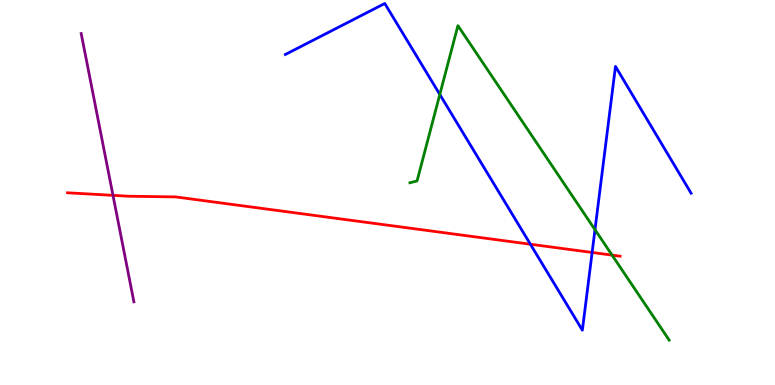[{'lines': ['blue', 'red'], 'intersections': [{'x': 6.84, 'y': 3.66}, {'x': 7.64, 'y': 3.44}]}, {'lines': ['green', 'red'], 'intersections': [{'x': 7.9, 'y': 3.37}]}, {'lines': ['purple', 'red'], 'intersections': [{'x': 1.46, 'y': 4.93}]}, {'lines': ['blue', 'green'], 'intersections': [{'x': 5.67, 'y': 7.55}, {'x': 7.68, 'y': 4.03}]}, {'lines': ['blue', 'purple'], 'intersections': []}, {'lines': ['green', 'purple'], 'intersections': []}]